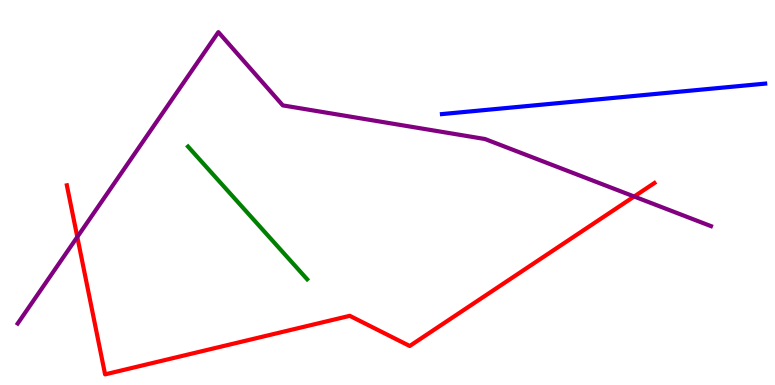[{'lines': ['blue', 'red'], 'intersections': []}, {'lines': ['green', 'red'], 'intersections': []}, {'lines': ['purple', 'red'], 'intersections': [{'x': 0.998, 'y': 3.85}, {'x': 8.18, 'y': 4.9}]}, {'lines': ['blue', 'green'], 'intersections': []}, {'lines': ['blue', 'purple'], 'intersections': []}, {'lines': ['green', 'purple'], 'intersections': []}]